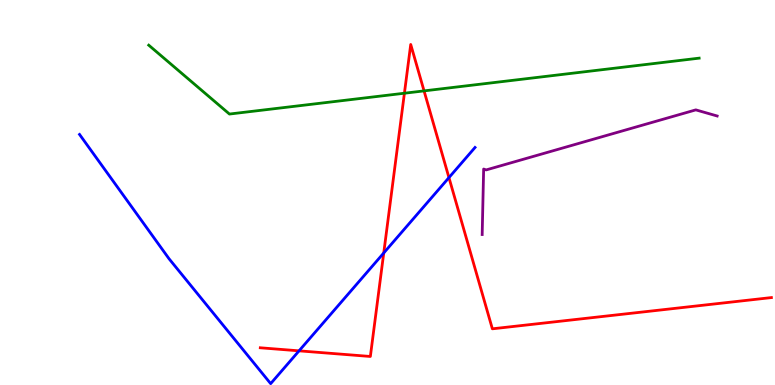[{'lines': ['blue', 'red'], 'intersections': [{'x': 3.86, 'y': 0.887}, {'x': 4.95, 'y': 3.43}, {'x': 5.79, 'y': 5.39}]}, {'lines': ['green', 'red'], 'intersections': [{'x': 5.22, 'y': 7.58}, {'x': 5.47, 'y': 7.64}]}, {'lines': ['purple', 'red'], 'intersections': []}, {'lines': ['blue', 'green'], 'intersections': []}, {'lines': ['blue', 'purple'], 'intersections': []}, {'lines': ['green', 'purple'], 'intersections': []}]